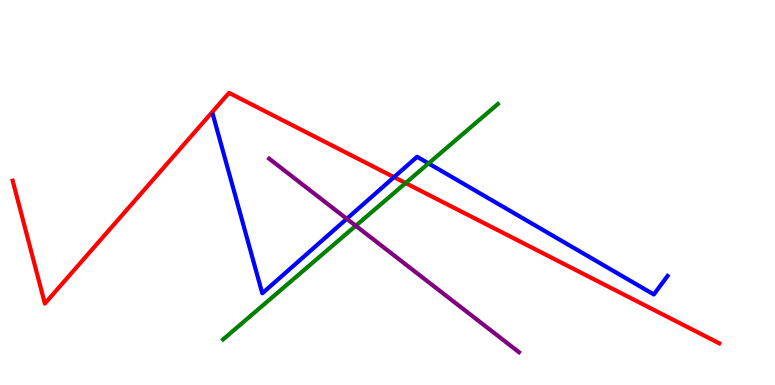[{'lines': ['blue', 'red'], 'intersections': [{'x': 5.08, 'y': 5.4}]}, {'lines': ['green', 'red'], 'intersections': [{'x': 5.23, 'y': 5.25}]}, {'lines': ['purple', 'red'], 'intersections': []}, {'lines': ['blue', 'green'], 'intersections': [{'x': 5.53, 'y': 5.76}]}, {'lines': ['blue', 'purple'], 'intersections': [{'x': 4.47, 'y': 4.32}]}, {'lines': ['green', 'purple'], 'intersections': [{'x': 4.59, 'y': 4.14}]}]